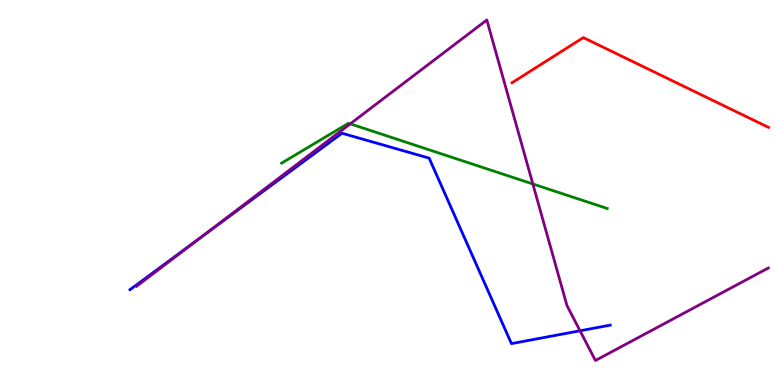[{'lines': ['blue', 'red'], 'intersections': []}, {'lines': ['green', 'red'], 'intersections': []}, {'lines': ['purple', 'red'], 'intersections': []}, {'lines': ['blue', 'green'], 'intersections': []}, {'lines': ['blue', 'purple'], 'intersections': [{'x': 2.6, 'y': 3.85}, {'x': 7.48, 'y': 1.41}]}, {'lines': ['green', 'purple'], 'intersections': [{'x': 4.52, 'y': 6.78}, {'x': 6.88, 'y': 5.22}]}]